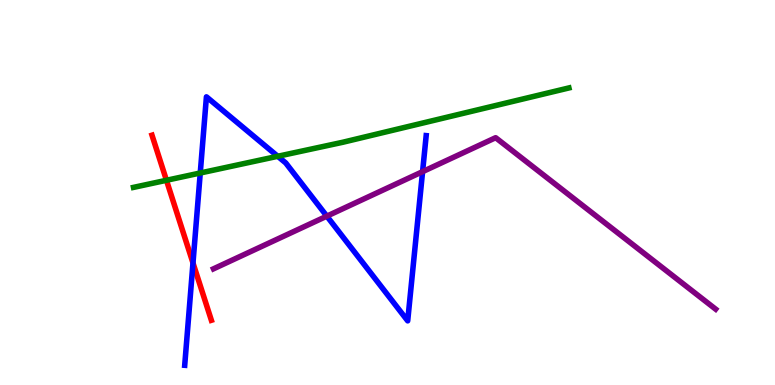[{'lines': ['blue', 'red'], 'intersections': [{'x': 2.49, 'y': 3.17}]}, {'lines': ['green', 'red'], 'intersections': [{'x': 2.15, 'y': 5.32}]}, {'lines': ['purple', 'red'], 'intersections': []}, {'lines': ['blue', 'green'], 'intersections': [{'x': 2.58, 'y': 5.51}, {'x': 3.58, 'y': 5.94}]}, {'lines': ['blue', 'purple'], 'intersections': [{'x': 4.22, 'y': 4.39}, {'x': 5.45, 'y': 5.54}]}, {'lines': ['green', 'purple'], 'intersections': []}]